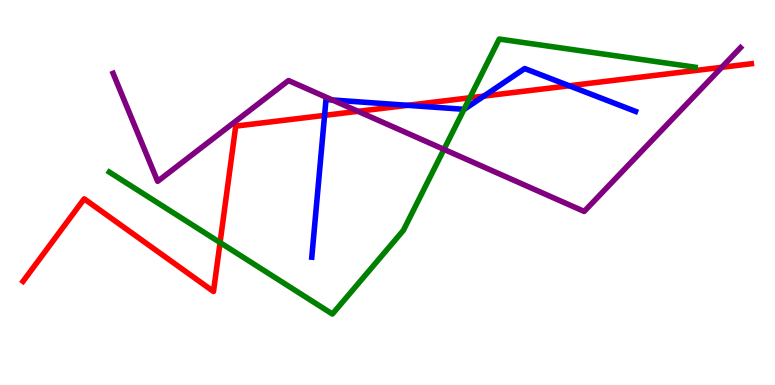[{'lines': ['blue', 'red'], 'intersections': [{'x': 4.19, 'y': 7.0}, {'x': 5.26, 'y': 7.26}, {'x': 6.24, 'y': 7.5}, {'x': 7.34, 'y': 7.77}]}, {'lines': ['green', 'red'], 'intersections': [{'x': 2.84, 'y': 3.7}, {'x': 6.06, 'y': 7.46}]}, {'lines': ['purple', 'red'], 'intersections': [{'x': 4.62, 'y': 7.11}, {'x': 9.31, 'y': 8.25}]}, {'lines': ['blue', 'green'], 'intersections': [{'x': 5.99, 'y': 7.16}]}, {'lines': ['blue', 'purple'], 'intersections': [{'x': 4.29, 'y': 7.4}]}, {'lines': ['green', 'purple'], 'intersections': [{'x': 5.73, 'y': 6.12}]}]